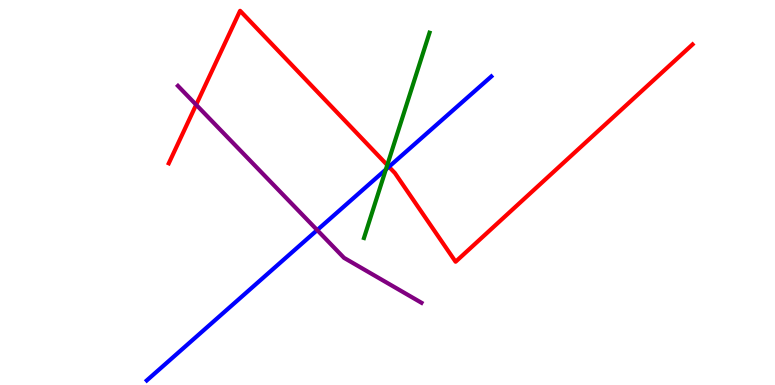[{'lines': ['blue', 'red'], 'intersections': [{'x': 5.02, 'y': 5.67}]}, {'lines': ['green', 'red'], 'intersections': [{'x': 5.0, 'y': 5.71}]}, {'lines': ['purple', 'red'], 'intersections': [{'x': 2.53, 'y': 7.28}]}, {'lines': ['blue', 'green'], 'intersections': [{'x': 4.98, 'y': 5.6}]}, {'lines': ['blue', 'purple'], 'intersections': [{'x': 4.09, 'y': 4.02}]}, {'lines': ['green', 'purple'], 'intersections': []}]